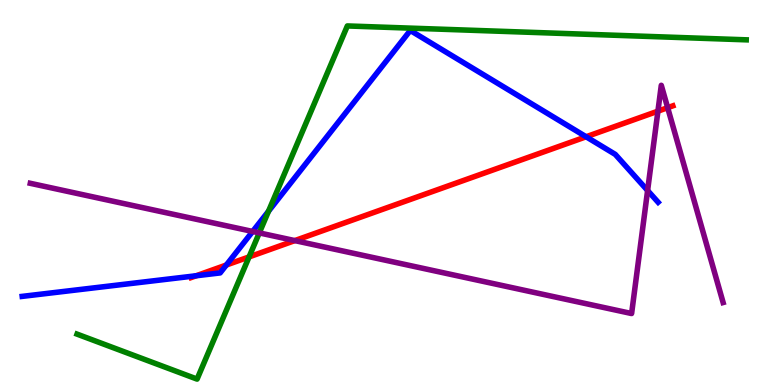[{'lines': ['blue', 'red'], 'intersections': [{'x': 2.53, 'y': 2.84}, {'x': 2.92, 'y': 3.12}, {'x': 7.56, 'y': 6.45}]}, {'lines': ['green', 'red'], 'intersections': [{'x': 3.21, 'y': 3.33}]}, {'lines': ['purple', 'red'], 'intersections': [{'x': 3.8, 'y': 3.75}, {'x': 8.49, 'y': 7.11}, {'x': 8.62, 'y': 7.2}]}, {'lines': ['blue', 'green'], 'intersections': [{'x': 3.46, 'y': 4.51}]}, {'lines': ['blue', 'purple'], 'intersections': [{'x': 3.26, 'y': 3.99}, {'x': 8.36, 'y': 5.05}]}, {'lines': ['green', 'purple'], 'intersections': [{'x': 3.35, 'y': 3.95}]}]